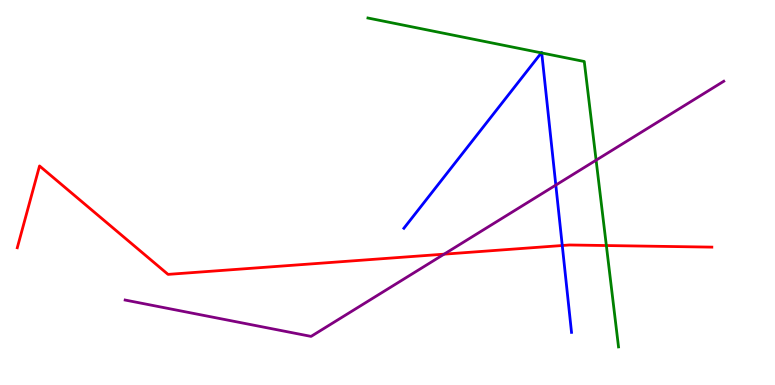[{'lines': ['blue', 'red'], 'intersections': [{'x': 7.25, 'y': 3.62}]}, {'lines': ['green', 'red'], 'intersections': [{'x': 7.82, 'y': 3.62}]}, {'lines': ['purple', 'red'], 'intersections': [{'x': 5.73, 'y': 3.4}]}, {'lines': ['blue', 'green'], 'intersections': [{'x': 6.98, 'y': 8.63}, {'x': 6.99, 'y': 8.62}]}, {'lines': ['blue', 'purple'], 'intersections': [{'x': 7.17, 'y': 5.19}]}, {'lines': ['green', 'purple'], 'intersections': [{'x': 7.69, 'y': 5.84}]}]